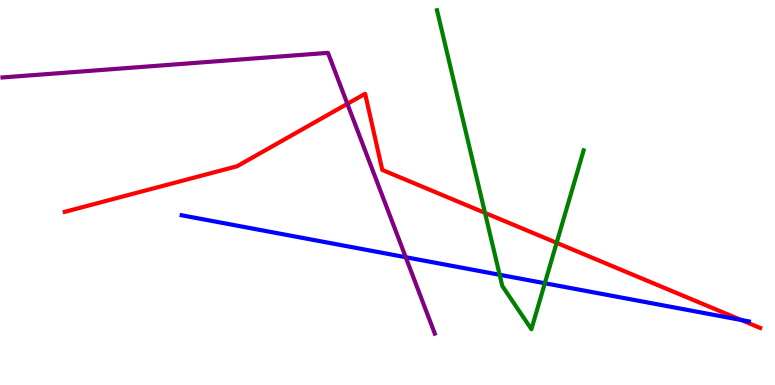[{'lines': ['blue', 'red'], 'intersections': [{'x': 9.56, 'y': 1.69}]}, {'lines': ['green', 'red'], 'intersections': [{'x': 6.26, 'y': 4.47}, {'x': 7.18, 'y': 3.69}]}, {'lines': ['purple', 'red'], 'intersections': [{'x': 4.48, 'y': 7.3}]}, {'lines': ['blue', 'green'], 'intersections': [{'x': 6.45, 'y': 2.86}, {'x': 7.03, 'y': 2.64}]}, {'lines': ['blue', 'purple'], 'intersections': [{'x': 5.24, 'y': 3.32}]}, {'lines': ['green', 'purple'], 'intersections': []}]